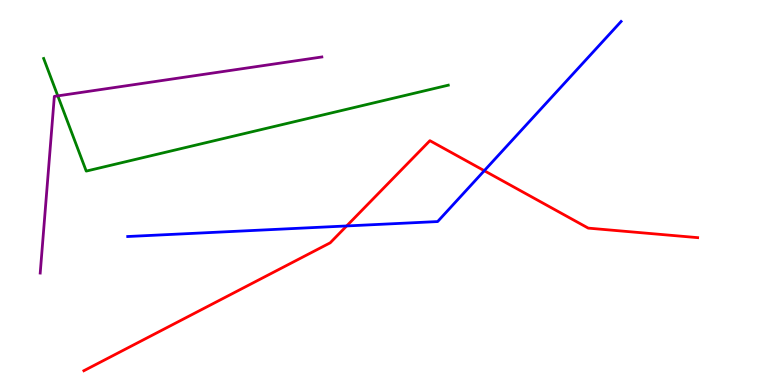[{'lines': ['blue', 'red'], 'intersections': [{'x': 4.47, 'y': 4.13}, {'x': 6.25, 'y': 5.57}]}, {'lines': ['green', 'red'], 'intersections': []}, {'lines': ['purple', 'red'], 'intersections': []}, {'lines': ['blue', 'green'], 'intersections': []}, {'lines': ['blue', 'purple'], 'intersections': []}, {'lines': ['green', 'purple'], 'intersections': [{'x': 0.746, 'y': 7.51}]}]